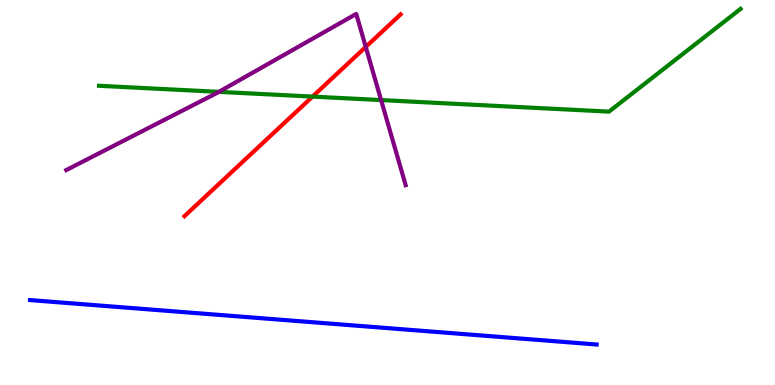[{'lines': ['blue', 'red'], 'intersections': []}, {'lines': ['green', 'red'], 'intersections': [{'x': 4.03, 'y': 7.49}]}, {'lines': ['purple', 'red'], 'intersections': [{'x': 4.72, 'y': 8.78}]}, {'lines': ['blue', 'green'], 'intersections': []}, {'lines': ['blue', 'purple'], 'intersections': []}, {'lines': ['green', 'purple'], 'intersections': [{'x': 2.82, 'y': 7.61}, {'x': 4.92, 'y': 7.4}]}]